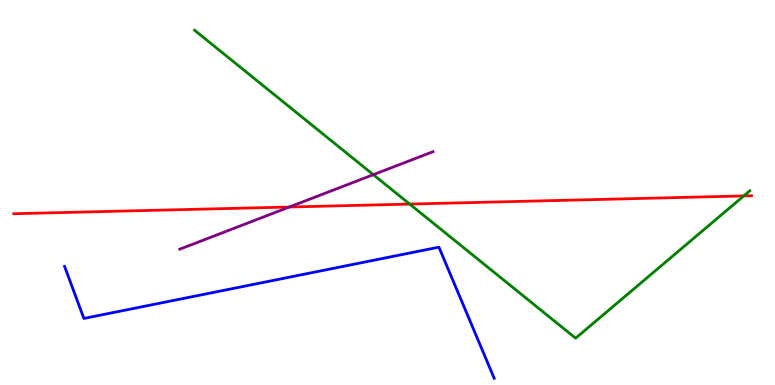[{'lines': ['blue', 'red'], 'intersections': []}, {'lines': ['green', 'red'], 'intersections': [{'x': 5.29, 'y': 4.7}, {'x': 9.6, 'y': 4.91}]}, {'lines': ['purple', 'red'], 'intersections': [{'x': 3.73, 'y': 4.62}]}, {'lines': ['blue', 'green'], 'intersections': []}, {'lines': ['blue', 'purple'], 'intersections': []}, {'lines': ['green', 'purple'], 'intersections': [{'x': 4.82, 'y': 5.46}]}]